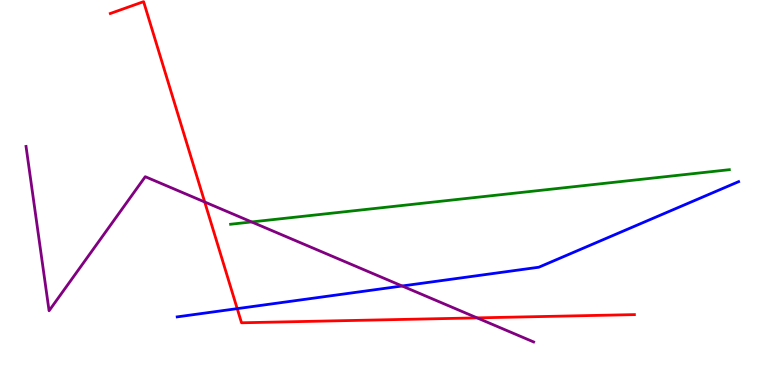[{'lines': ['blue', 'red'], 'intersections': [{'x': 3.06, 'y': 1.98}]}, {'lines': ['green', 'red'], 'intersections': []}, {'lines': ['purple', 'red'], 'intersections': [{'x': 2.64, 'y': 4.75}, {'x': 6.16, 'y': 1.74}]}, {'lines': ['blue', 'green'], 'intersections': []}, {'lines': ['blue', 'purple'], 'intersections': [{'x': 5.19, 'y': 2.57}]}, {'lines': ['green', 'purple'], 'intersections': [{'x': 3.25, 'y': 4.24}]}]